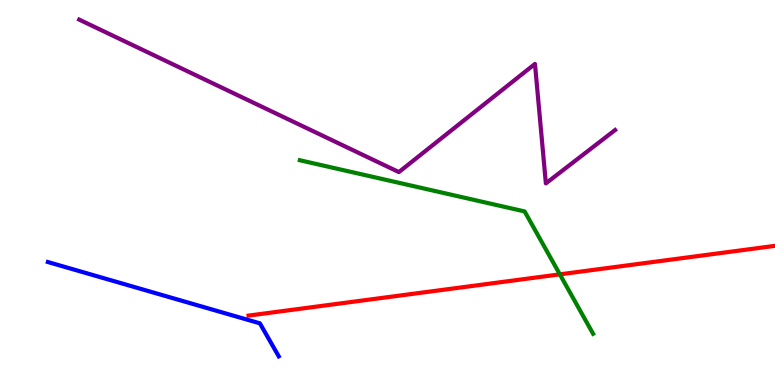[{'lines': ['blue', 'red'], 'intersections': []}, {'lines': ['green', 'red'], 'intersections': [{'x': 7.22, 'y': 2.87}]}, {'lines': ['purple', 'red'], 'intersections': []}, {'lines': ['blue', 'green'], 'intersections': []}, {'lines': ['blue', 'purple'], 'intersections': []}, {'lines': ['green', 'purple'], 'intersections': []}]